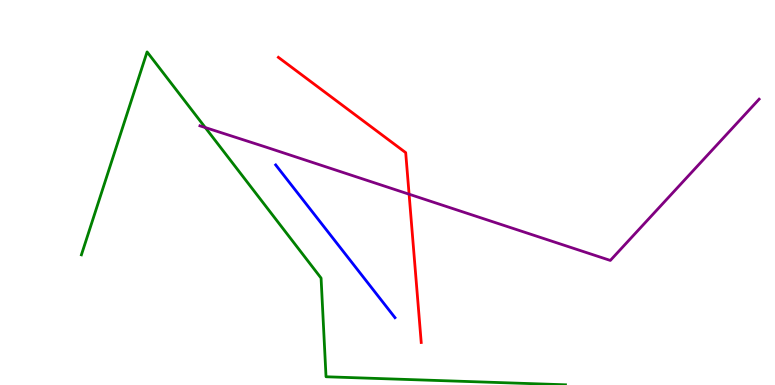[{'lines': ['blue', 'red'], 'intersections': []}, {'lines': ['green', 'red'], 'intersections': []}, {'lines': ['purple', 'red'], 'intersections': [{'x': 5.28, 'y': 4.96}]}, {'lines': ['blue', 'green'], 'intersections': []}, {'lines': ['blue', 'purple'], 'intersections': []}, {'lines': ['green', 'purple'], 'intersections': [{'x': 2.65, 'y': 6.69}]}]